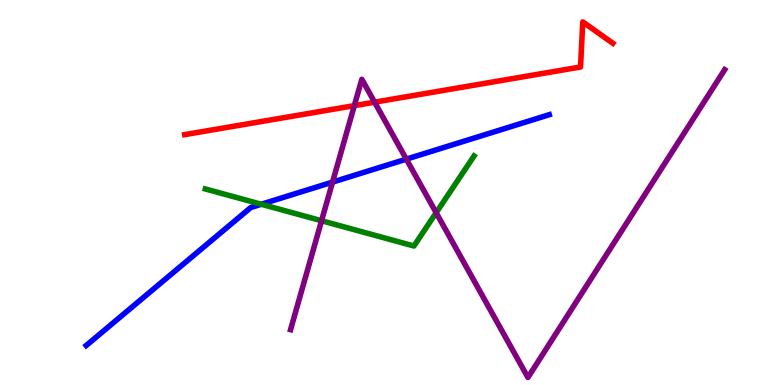[{'lines': ['blue', 'red'], 'intersections': []}, {'lines': ['green', 'red'], 'intersections': []}, {'lines': ['purple', 'red'], 'intersections': [{'x': 4.57, 'y': 7.26}, {'x': 4.83, 'y': 7.35}]}, {'lines': ['blue', 'green'], 'intersections': [{'x': 3.37, 'y': 4.69}]}, {'lines': ['blue', 'purple'], 'intersections': [{'x': 4.29, 'y': 5.27}, {'x': 5.24, 'y': 5.87}]}, {'lines': ['green', 'purple'], 'intersections': [{'x': 4.15, 'y': 4.27}, {'x': 5.63, 'y': 4.47}]}]